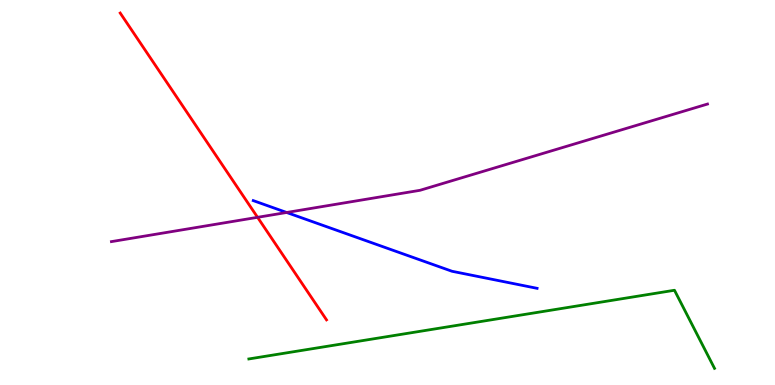[{'lines': ['blue', 'red'], 'intersections': []}, {'lines': ['green', 'red'], 'intersections': []}, {'lines': ['purple', 'red'], 'intersections': [{'x': 3.32, 'y': 4.36}]}, {'lines': ['blue', 'green'], 'intersections': []}, {'lines': ['blue', 'purple'], 'intersections': [{'x': 3.7, 'y': 4.48}]}, {'lines': ['green', 'purple'], 'intersections': []}]